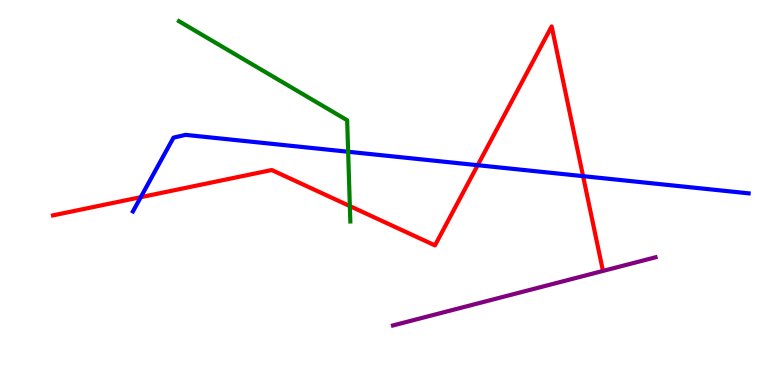[{'lines': ['blue', 'red'], 'intersections': [{'x': 1.82, 'y': 4.88}, {'x': 6.16, 'y': 5.71}, {'x': 7.52, 'y': 5.42}]}, {'lines': ['green', 'red'], 'intersections': [{'x': 4.51, 'y': 4.65}]}, {'lines': ['purple', 'red'], 'intersections': []}, {'lines': ['blue', 'green'], 'intersections': [{'x': 4.49, 'y': 6.06}]}, {'lines': ['blue', 'purple'], 'intersections': []}, {'lines': ['green', 'purple'], 'intersections': []}]